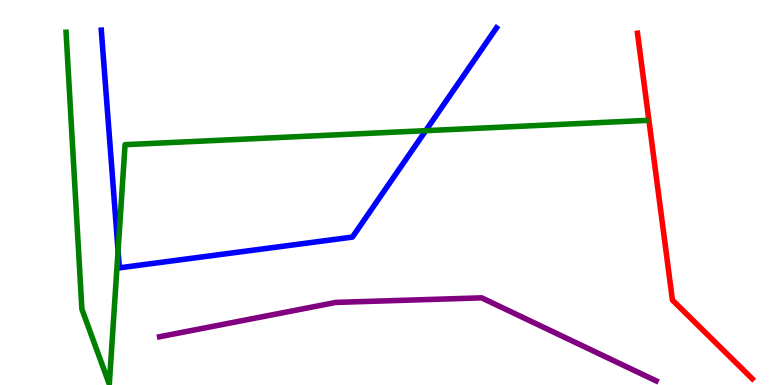[{'lines': ['blue', 'red'], 'intersections': []}, {'lines': ['green', 'red'], 'intersections': []}, {'lines': ['purple', 'red'], 'intersections': []}, {'lines': ['blue', 'green'], 'intersections': [{'x': 1.52, 'y': 3.49}, {'x': 5.49, 'y': 6.61}]}, {'lines': ['blue', 'purple'], 'intersections': []}, {'lines': ['green', 'purple'], 'intersections': []}]